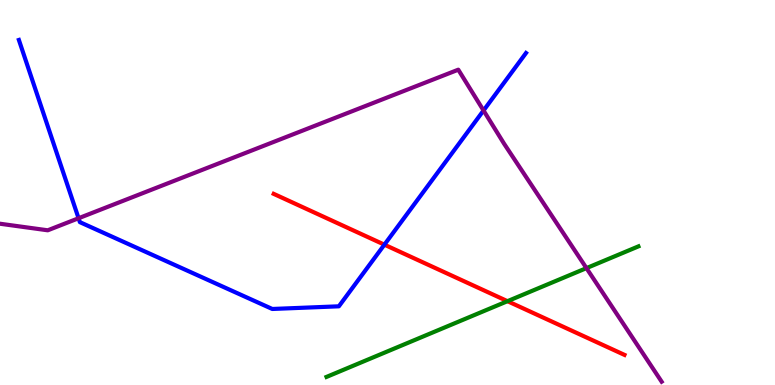[{'lines': ['blue', 'red'], 'intersections': [{'x': 4.96, 'y': 3.64}]}, {'lines': ['green', 'red'], 'intersections': [{'x': 6.55, 'y': 2.18}]}, {'lines': ['purple', 'red'], 'intersections': []}, {'lines': ['blue', 'green'], 'intersections': []}, {'lines': ['blue', 'purple'], 'intersections': [{'x': 1.01, 'y': 4.33}, {'x': 6.24, 'y': 7.13}]}, {'lines': ['green', 'purple'], 'intersections': [{'x': 7.57, 'y': 3.04}]}]